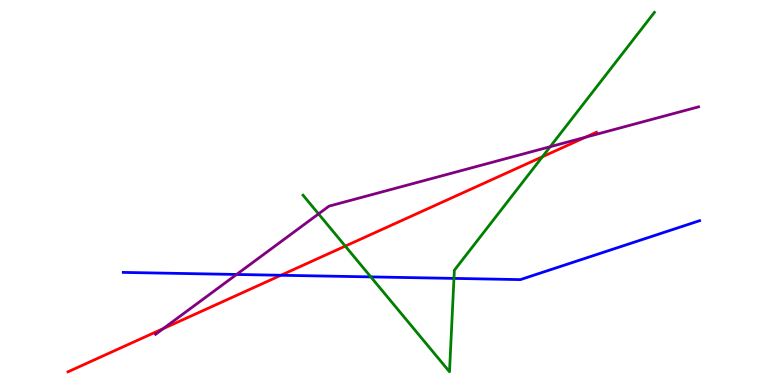[{'lines': ['blue', 'red'], 'intersections': [{'x': 3.63, 'y': 2.85}]}, {'lines': ['green', 'red'], 'intersections': [{'x': 4.46, 'y': 3.61}, {'x': 7.0, 'y': 5.93}]}, {'lines': ['purple', 'red'], 'intersections': [{'x': 2.11, 'y': 1.46}, {'x': 7.55, 'y': 6.44}]}, {'lines': ['blue', 'green'], 'intersections': [{'x': 4.78, 'y': 2.81}, {'x': 5.86, 'y': 2.77}]}, {'lines': ['blue', 'purple'], 'intersections': [{'x': 3.05, 'y': 2.87}]}, {'lines': ['green', 'purple'], 'intersections': [{'x': 4.11, 'y': 4.44}, {'x': 7.1, 'y': 6.19}]}]